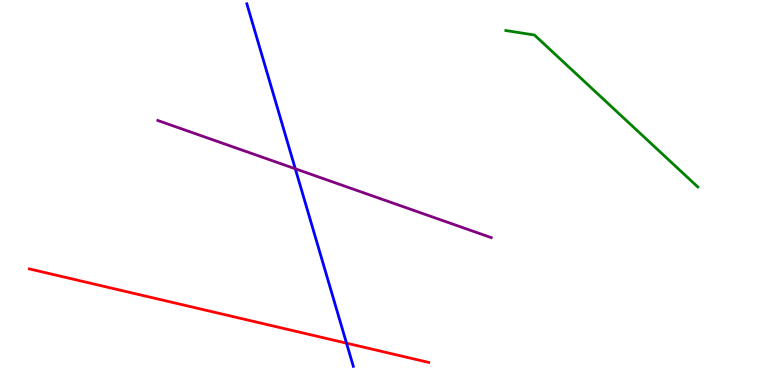[{'lines': ['blue', 'red'], 'intersections': [{'x': 4.47, 'y': 1.09}]}, {'lines': ['green', 'red'], 'intersections': []}, {'lines': ['purple', 'red'], 'intersections': []}, {'lines': ['blue', 'green'], 'intersections': []}, {'lines': ['blue', 'purple'], 'intersections': [{'x': 3.81, 'y': 5.62}]}, {'lines': ['green', 'purple'], 'intersections': []}]